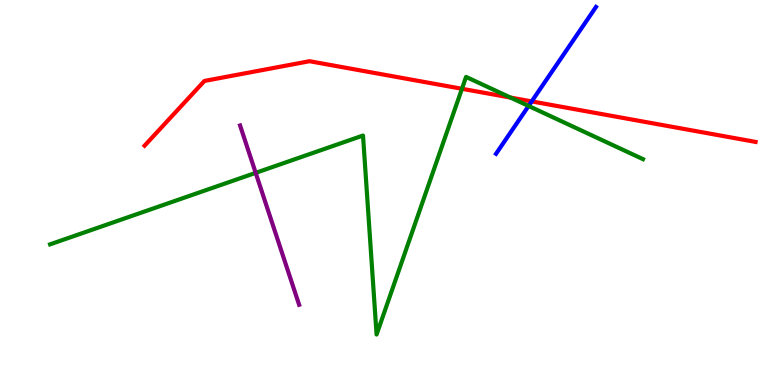[{'lines': ['blue', 'red'], 'intersections': [{'x': 6.86, 'y': 7.37}]}, {'lines': ['green', 'red'], 'intersections': [{'x': 5.96, 'y': 7.69}, {'x': 6.59, 'y': 7.47}]}, {'lines': ['purple', 'red'], 'intersections': []}, {'lines': ['blue', 'green'], 'intersections': [{'x': 6.82, 'y': 7.25}]}, {'lines': ['blue', 'purple'], 'intersections': []}, {'lines': ['green', 'purple'], 'intersections': [{'x': 3.3, 'y': 5.51}]}]